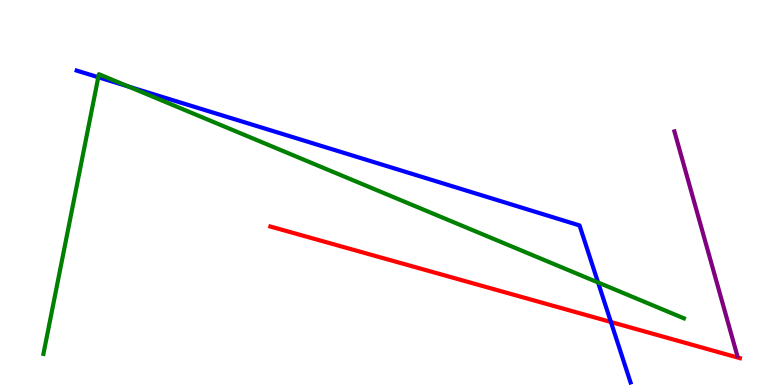[{'lines': ['blue', 'red'], 'intersections': [{'x': 7.88, 'y': 1.64}]}, {'lines': ['green', 'red'], 'intersections': []}, {'lines': ['purple', 'red'], 'intersections': []}, {'lines': ['blue', 'green'], 'intersections': [{'x': 1.27, 'y': 7.99}, {'x': 1.66, 'y': 7.75}, {'x': 7.72, 'y': 2.66}]}, {'lines': ['blue', 'purple'], 'intersections': []}, {'lines': ['green', 'purple'], 'intersections': []}]